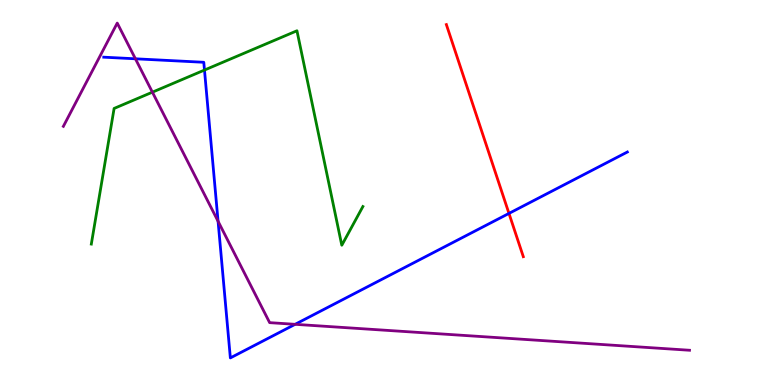[{'lines': ['blue', 'red'], 'intersections': [{'x': 6.57, 'y': 4.46}]}, {'lines': ['green', 'red'], 'intersections': []}, {'lines': ['purple', 'red'], 'intersections': []}, {'lines': ['blue', 'green'], 'intersections': [{'x': 2.64, 'y': 8.18}]}, {'lines': ['blue', 'purple'], 'intersections': [{'x': 1.75, 'y': 8.47}, {'x': 2.81, 'y': 4.25}, {'x': 3.81, 'y': 1.58}]}, {'lines': ['green', 'purple'], 'intersections': [{'x': 1.97, 'y': 7.61}]}]